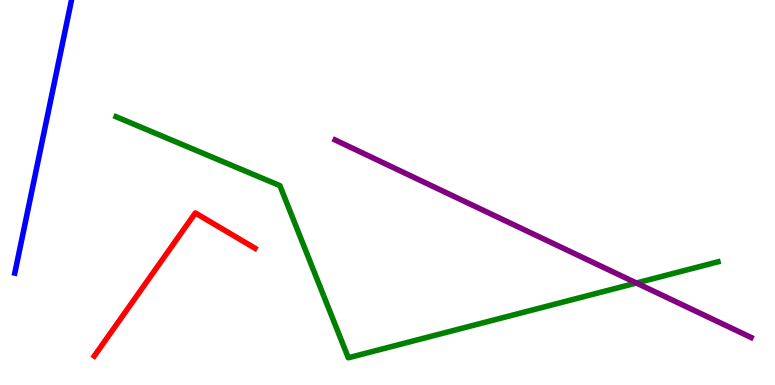[{'lines': ['blue', 'red'], 'intersections': []}, {'lines': ['green', 'red'], 'intersections': []}, {'lines': ['purple', 'red'], 'intersections': []}, {'lines': ['blue', 'green'], 'intersections': []}, {'lines': ['blue', 'purple'], 'intersections': []}, {'lines': ['green', 'purple'], 'intersections': [{'x': 8.21, 'y': 2.65}]}]